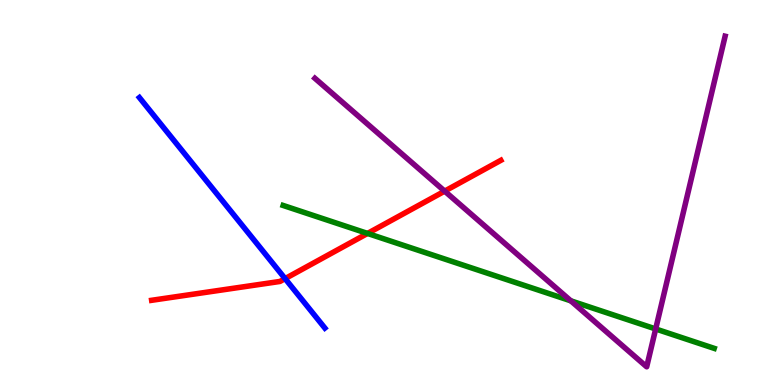[{'lines': ['blue', 'red'], 'intersections': [{'x': 3.68, 'y': 2.76}]}, {'lines': ['green', 'red'], 'intersections': [{'x': 4.74, 'y': 3.94}]}, {'lines': ['purple', 'red'], 'intersections': [{'x': 5.74, 'y': 5.04}]}, {'lines': ['blue', 'green'], 'intersections': []}, {'lines': ['blue', 'purple'], 'intersections': []}, {'lines': ['green', 'purple'], 'intersections': [{'x': 7.37, 'y': 2.19}, {'x': 8.46, 'y': 1.46}]}]